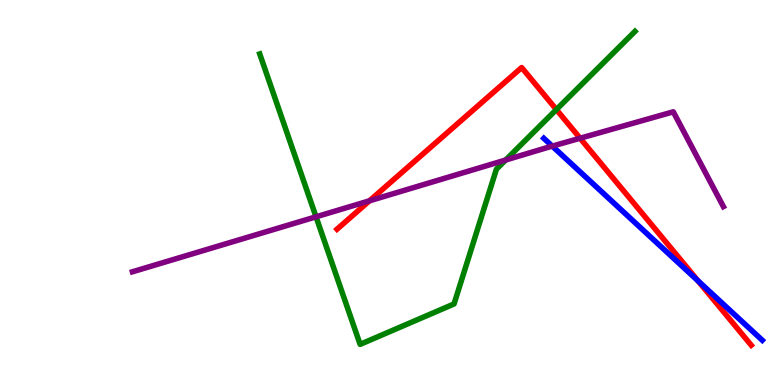[{'lines': ['blue', 'red'], 'intersections': [{'x': 9.01, 'y': 2.71}]}, {'lines': ['green', 'red'], 'intersections': [{'x': 7.18, 'y': 7.15}]}, {'lines': ['purple', 'red'], 'intersections': [{'x': 4.77, 'y': 4.78}, {'x': 7.49, 'y': 6.41}]}, {'lines': ['blue', 'green'], 'intersections': []}, {'lines': ['blue', 'purple'], 'intersections': [{'x': 7.13, 'y': 6.2}]}, {'lines': ['green', 'purple'], 'intersections': [{'x': 4.08, 'y': 4.37}, {'x': 6.52, 'y': 5.84}]}]